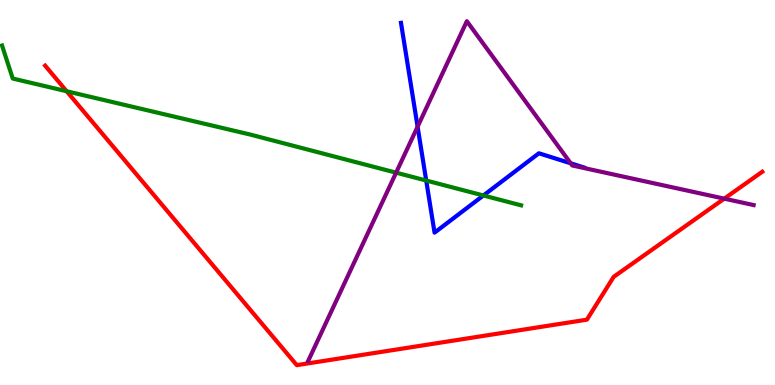[{'lines': ['blue', 'red'], 'intersections': []}, {'lines': ['green', 'red'], 'intersections': [{'x': 0.86, 'y': 7.63}]}, {'lines': ['purple', 'red'], 'intersections': [{'x': 9.35, 'y': 4.84}]}, {'lines': ['blue', 'green'], 'intersections': [{'x': 5.5, 'y': 5.31}, {'x': 6.24, 'y': 4.92}]}, {'lines': ['blue', 'purple'], 'intersections': [{'x': 5.39, 'y': 6.71}, {'x': 7.36, 'y': 5.76}]}, {'lines': ['green', 'purple'], 'intersections': [{'x': 5.11, 'y': 5.52}]}]